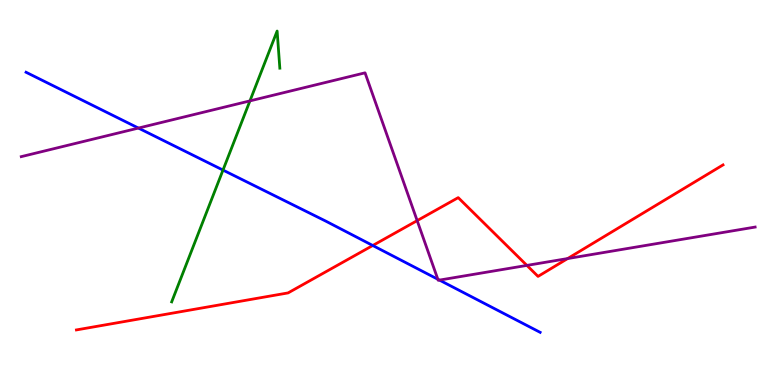[{'lines': ['blue', 'red'], 'intersections': [{'x': 4.81, 'y': 3.62}]}, {'lines': ['green', 'red'], 'intersections': []}, {'lines': ['purple', 'red'], 'intersections': [{'x': 5.38, 'y': 4.27}, {'x': 6.8, 'y': 3.11}, {'x': 7.32, 'y': 3.28}]}, {'lines': ['blue', 'green'], 'intersections': [{'x': 2.88, 'y': 5.58}]}, {'lines': ['blue', 'purple'], 'intersections': [{'x': 1.79, 'y': 6.67}, {'x': 5.65, 'y': 2.75}, {'x': 5.67, 'y': 2.72}]}, {'lines': ['green', 'purple'], 'intersections': [{'x': 3.22, 'y': 7.38}]}]